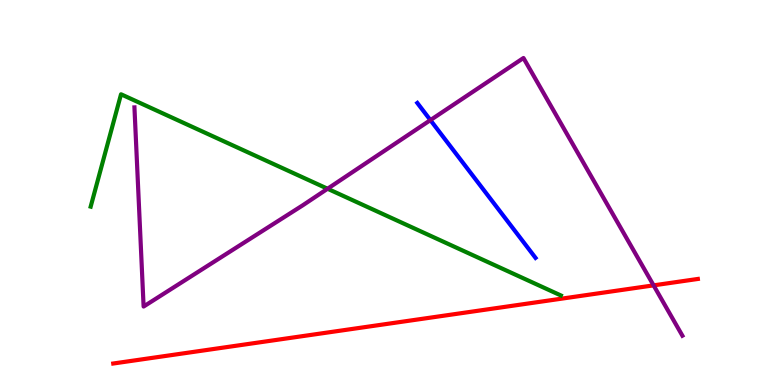[{'lines': ['blue', 'red'], 'intersections': []}, {'lines': ['green', 'red'], 'intersections': []}, {'lines': ['purple', 'red'], 'intersections': [{'x': 8.43, 'y': 2.59}]}, {'lines': ['blue', 'green'], 'intersections': []}, {'lines': ['blue', 'purple'], 'intersections': [{'x': 5.55, 'y': 6.88}]}, {'lines': ['green', 'purple'], 'intersections': [{'x': 4.23, 'y': 5.1}]}]